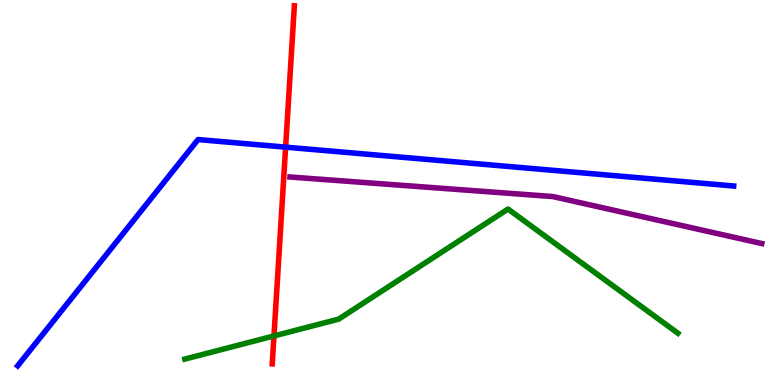[{'lines': ['blue', 'red'], 'intersections': [{'x': 3.69, 'y': 6.18}]}, {'lines': ['green', 'red'], 'intersections': [{'x': 3.54, 'y': 1.27}]}, {'lines': ['purple', 'red'], 'intersections': []}, {'lines': ['blue', 'green'], 'intersections': []}, {'lines': ['blue', 'purple'], 'intersections': []}, {'lines': ['green', 'purple'], 'intersections': []}]